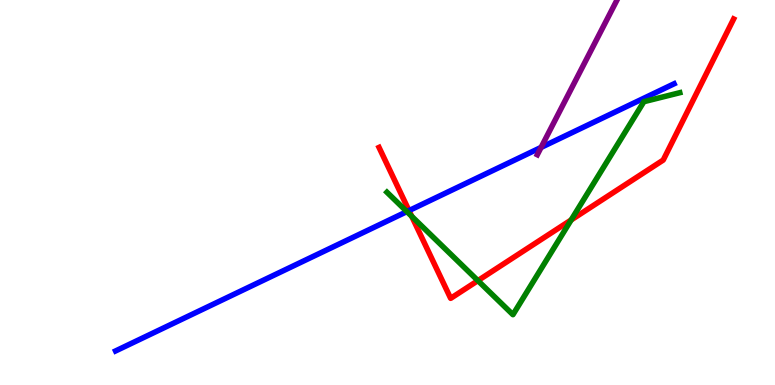[{'lines': ['blue', 'red'], 'intersections': [{'x': 5.28, 'y': 4.53}]}, {'lines': ['green', 'red'], 'intersections': [{'x': 5.31, 'y': 4.38}, {'x': 6.17, 'y': 2.71}, {'x': 7.37, 'y': 4.29}]}, {'lines': ['purple', 'red'], 'intersections': []}, {'lines': ['blue', 'green'], 'intersections': [{'x': 5.25, 'y': 4.5}]}, {'lines': ['blue', 'purple'], 'intersections': [{'x': 6.98, 'y': 6.17}]}, {'lines': ['green', 'purple'], 'intersections': []}]